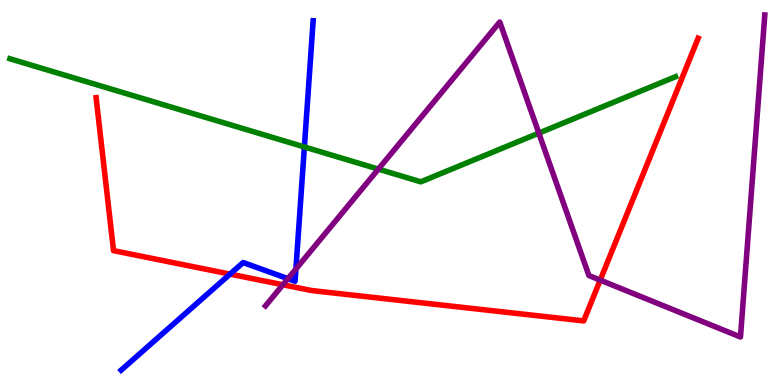[{'lines': ['blue', 'red'], 'intersections': [{'x': 2.97, 'y': 2.88}]}, {'lines': ['green', 'red'], 'intersections': []}, {'lines': ['purple', 'red'], 'intersections': [{'x': 3.65, 'y': 2.6}, {'x': 7.74, 'y': 2.72}]}, {'lines': ['blue', 'green'], 'intersections': [{'x': 3.93, 'y': 6.18}]}, {'lines': ['blue', 'purple'], 'intersections': [{'x': 3.72, 'y': 2.76}, {'x': 3.82, 'y': 3.01}]}, {'lines': ['green', 'purple'], 'intersections': [{'x': 4.88, 'y': 5.61}, {'x': 6.95, 'y': 6.54}]}]